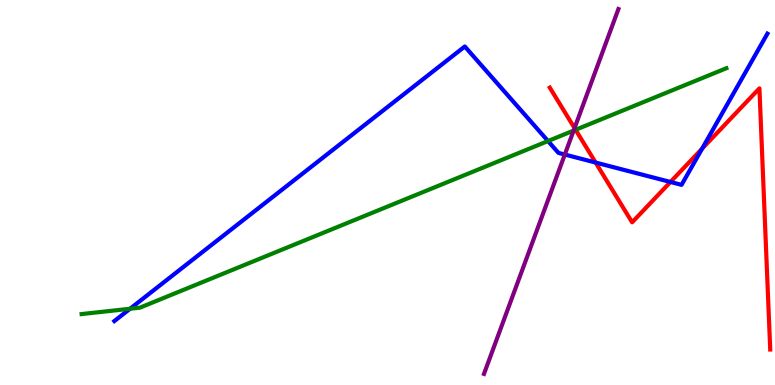[{'lines': ['blue', 'red'], 'intersections': [{'x': 7.69, 'y': 5.78}, {'x': 8.65, 'y': 5.27}, {'x': 9.06, 'y': 6.14}]}, {'lines': ['green', 'red'], 'intersections': [{'x': 7.43, 'y': 6.63}]}, {'lines': ['purple', 'red'], 'intersections': [{'x': 7.41, 'y': 6.67}]}, {'lines': ['blue', 'green'], 'intersections': [{'x': 1.68, 'y': 1.98}, {'x': 7.07, 'y': 6.34}]}, {'lines': ['blue', 'purple'], 'intersections': [{'x': 7.29, 'y': 5.99}]}, {'lines': ['green', 'purple'], 'intersections': [{'x': 7.4, 'y': 6.61}]}]